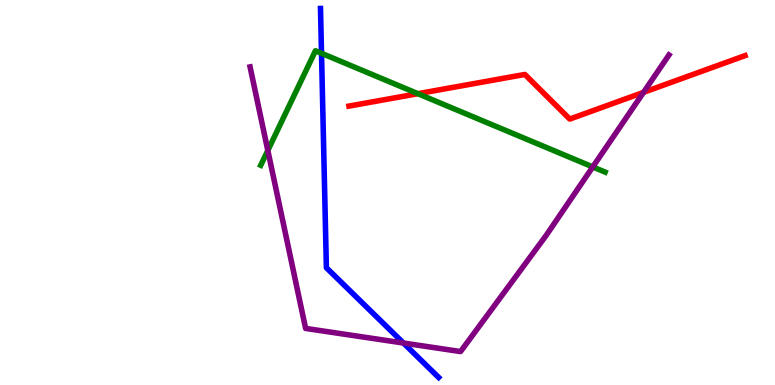[{'lines': ['blue', 'red'], 'intersections': []}, {'lines': ['green', 'red'], 'intersections': [{'x': 5.39, 'y': 7.57}]}, {'lines': ['purple', 'red'], 'intersections': [{'x': 8.3, 'y': 7.6}]}, {'lines': ['blue', 'green'], 'intersections': [{'x': 4.15, 'y': 8.62}]}, {'lines': ['blue', 'purple'], 'intersections': [{'x': 5.21, 'y': 1.09}]}, {'lines': ['green', 'purple'], 'intersections': [{'x': 3.46, 'y': 6.09}, {'x': 7.65, 'y': 5.66}]}]